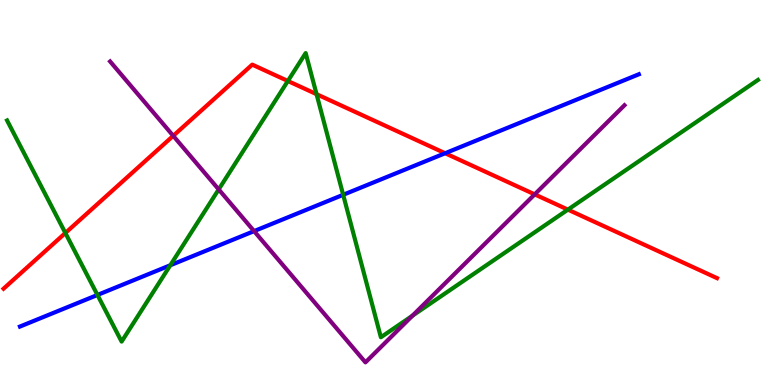[{'lines': ['blue', 'red'], 'intersections': [{'x': 5.74, 'y': 6.02}]}, {'lines': ['green', 'red'], 'intersections': [{'x': 0.843, 'y': 3.95}, {'x': 3.71, 'y': 7.9}, {'x': 4.08, 'y': 7.55}, {'x': 7.33, 'y': 4.55}]}, {'lines': ['purple', 'red'], 'intersections': [{'x': 2.24, 'y': 6.47}, {'x': 6.9, 'y': 4.95}]}, {'lines': ['blue', 'green'], 'intersections': [{'x': 1.26, 'y': 2.34}, {'x': 2.2, 'y': 3.11}, {'x': 4.43, 'y': 4.94}]}, {'lines': ['blue', 'purple'], 'intersections': [{'x': 3.28, 'y': 4.0}]}, {'lines': ['green', 'purple'], 'intersections': [{'x': 2.82, 'y': 5.08}, {'x': 5.32, 'y': 1.8}]}]